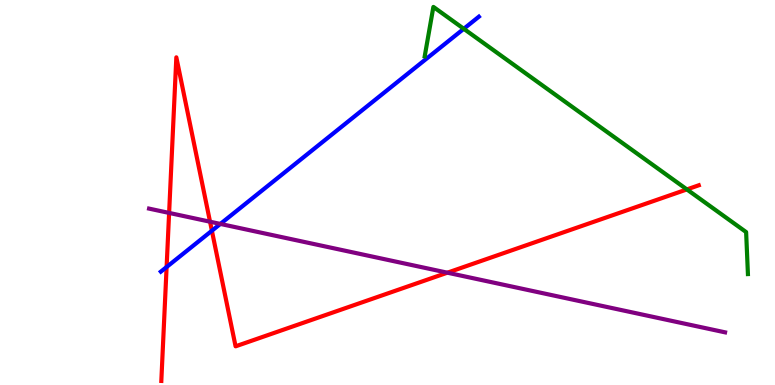[{'lines': ['blue', 'red'], 'intersections': [{'x': 2.15, 'y': 3.06}, {'x': 2.73, 'y': 4.01}]}, {'lines': ['green', 'red'], 'intersections': [{'x': 8.86, 'y': 5.08}]}, {'lines': ['purple', 'red'], 'intersections': [{'x': 2.18, 'y': 4.47}, {'x': 2.71, 'y': 4.24}, {'x': 5.77, 'y': 2.92}]}, {'lines': ['blue', 'green'], 'intersections': [{'x': 5.98, 'y': 9.25}]}, {'lines': ['blue', 'purple'], 'intersections': [{'x': 2.84, 'y': 4.18}]}, {'lines': ['green', 'purple'], 'intersections': []}]